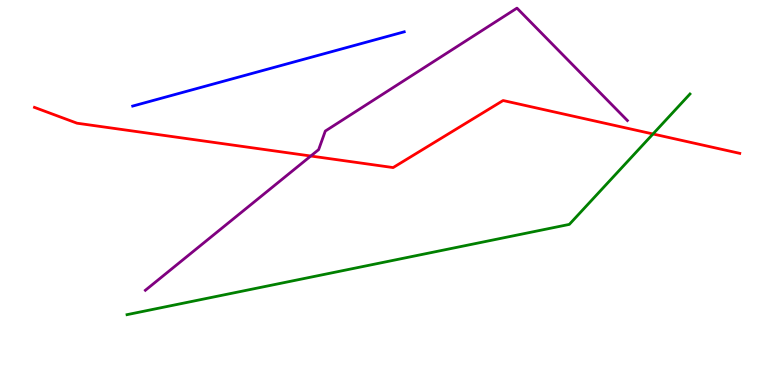[{'lines': ['blue', 'red'], 'intersections': []}, {'lines': ['green', 'red'], 'intersections': [{'x': 8.43, 'y': 6.52}]}, {'lines': ['purple', 'red'], 'intersections': [{'x': 4.01, 'y': 5.95}]}, {'lines': ['blue', 'green'], 'intersections': []}, {'lines': ['blue', 'purple'], 'intersections': []}, {'lines': ['green', 'purple'], 'intersections': []}]